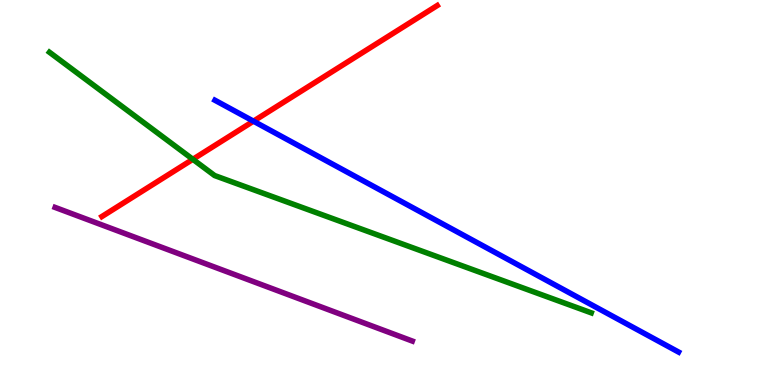[{'lines': ['blue', 'red'], 'intersections': [{'x': 3.27, 'y': 6.85}]}, {'lines': ['green', 'red'], 'intersections': [{'x': 2.49, 'y': 5.86}]}, {'lines': ['purple', 'red'], 'intersections': []}, {'lines': ['blue', 'green'], 'intersections': []}, {'lines': ['blue', 'purple'], 'intersections': []}, {'lines': ['green', 'purple'], 'intersections': []}]